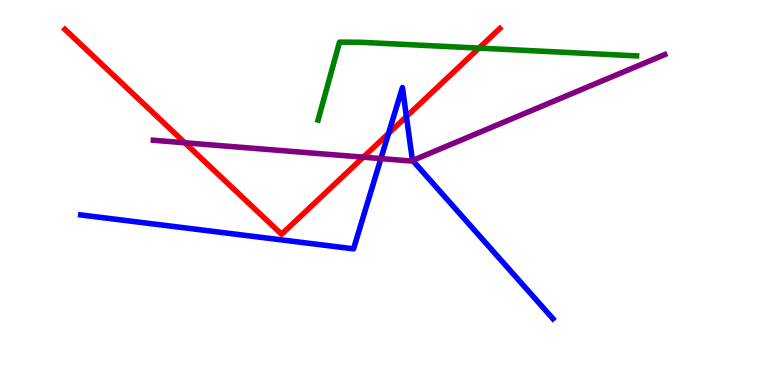[{'lines': ['blue', 'red'], 'intersections': [{'x': 5.01, 'y': 6.53}, {'x': 5.24, 'y': 6.97}]}, {'lines': ['green', 'red'], 'intersections': [{'x': 6.18, 'y': 8.75}]}, {'lines': ['purple', 'red'], 'intersections': [{'x': 2.38, 'y': 6.29}, {'x': 4.69, 'y': 5.92}]}, {'lines': ['blue', 'green'], 'intersections': []}, {'lines': ['blue', 'purple'], 'intersections': [{'x': 4.91, 'y': 5.88}, {'x': 5.32, 'y': 5.83}]}, {'lines': ['green', 'purple'], 'intersections': []}]